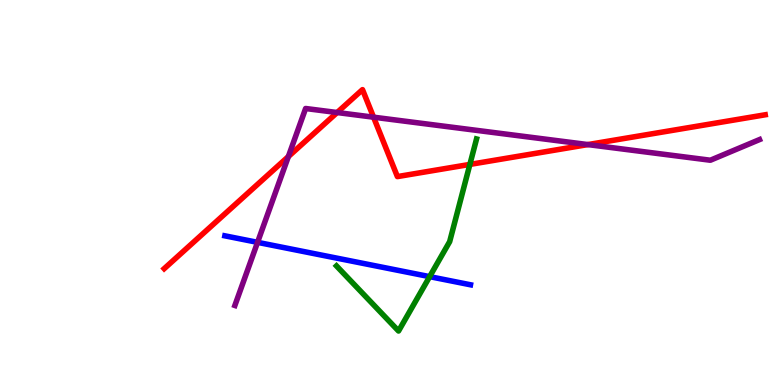[{'lines': ['blue', 'red'], 'intersections': []}, {'lines': ['green', 'red'], 'intersections': [{'x': 6.06, 'y': 5.73}]}, {'lines': ['purple', 'red'], 'intersections': [{'x': 3.72, 'y': 5.93}, {'x': 4.35, 'y': 7.08}, {'x': 4.82, 'y': 6.96}, {'x': 7.59, 'y': 6.24}]}, {'lines': ['blue', 'green'], 'intersections': [{'x': 5.54, 'y': 2.81}]}, {'lines': ['blue', 'purple'], 'intersections': [{'x': 3.32, 'y': 3.71}]}, {'lines': ['green', 'purple'], 'intersections': []}]